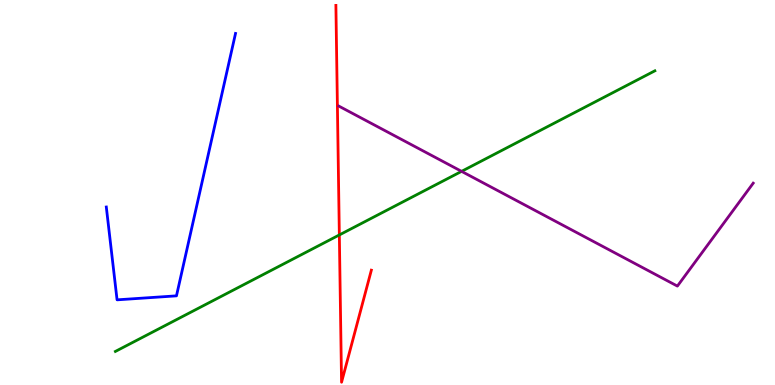[{'lines': ['blue', 'red'], 'intersections': []}, {'lines': ['green', 'red'], 'intersections': [{'x': 4.38, 'y': 3.9}]}, {'lines': ['purple', 'red'], 'intersections': []}, {'lines': ['blue', 'green'], 'intersections': []}, {'lines': ['blue', 'purple'], 'intersections': []}, {'lines': ['green', 'purple'], 'intersections': [{'x': 5.96, 'y': 5.55}]}]